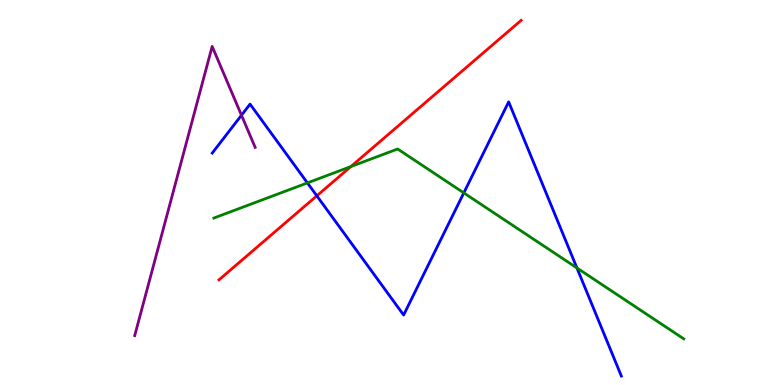[{'lines': ['blue', 'red'], 'intersections': [{'x': 4.09, 'y': 4.91}]}, {'lines': ['green', 'red'], 'intersections': [{'x': 4.53, 'y': 5.67}]}, {'lines': ['purple', 'red'], 'intersections': []}, {'lines': ['blue', 'green'], 'intersections': [{'x': 3.97, 'y': 5.25}, {'x': 5.98, 'y': 4.99}, {'x': 7.44, 'y': 3.04}]}, {'lines': ['blue', 'purple'], 'intersections': [{'x': 3.12, 'y': 7.01}]}, {'lines': ['green', 'purple'], 'intersections': []}]